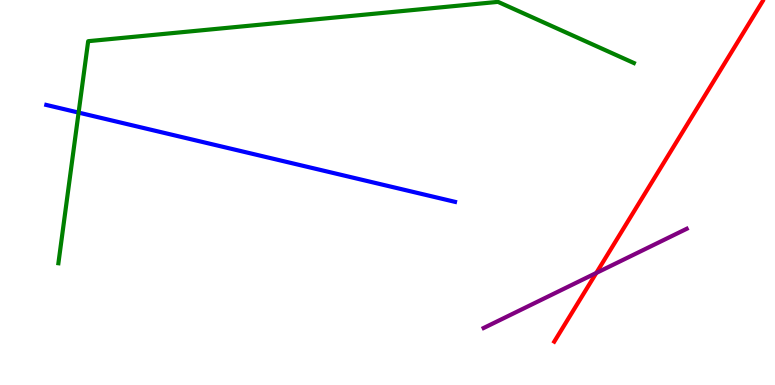[{'lines': ['blue', 'red'], 'intersections': []}, {'lines': ['green', 'red'], 'intersections': []}, {'lines': ['purple', 'red'], 'intersections': [{'x': 7.69, 'y': 2.91}]}, {'lines': ['blue', 'green'], 'intersections': [{'x': 1.01, 'y': 7.08}]}, {'lines': ['blue', 'purple'], 'intersections': []}, {'lines': ['green', 'purple'], 'intersections': []}]